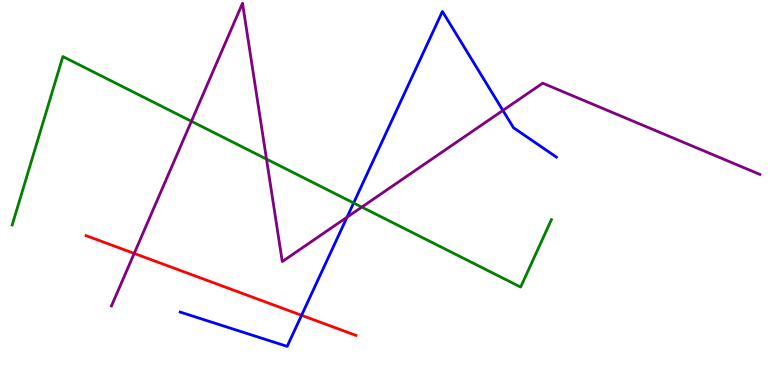[{'lines': ['blue', 'red'], 'intersections': [{'x': 3.89, 'y': 1.81}]}, {'lines': ['green', 'red'], 'intersections': []}, {'lines': ['purple', 'red'], 'intersections': [{'x': 1.73, 'y': 3.42}]}, {'lines': ['blue', 'green'], 'intersections': [{'x': 4.56, 'y': 4.73}]}, {'lines': ['blue', 'purple'], 'intersections': [{'x': 4.48, 'y': 4.36}, {'x': 6.49, 'y': 7.13}]}, {'lines': ['green', 'purple'], 'intersections': [{'x': 2.47, 'y': 6.85}, {'x': 3.44, 'y': 5.87}, {'x': 4.67, 'y': 4.62}]}]